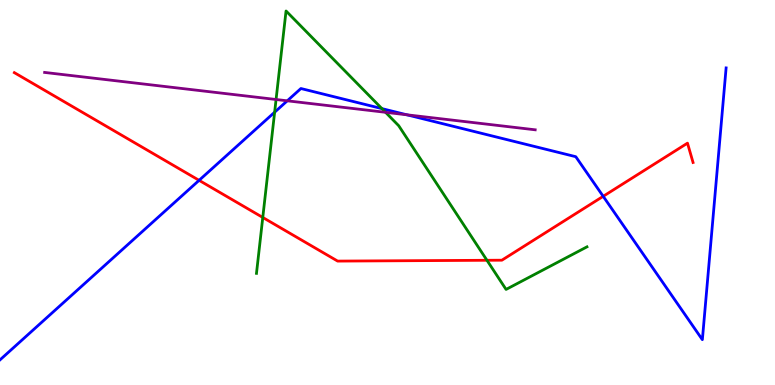[{'lines': ['blue', 'red'], 'intersections': [{'x': 2.57, 'y': 5.32}, {'x': 7.78, 'y': 4.9}]}, {'lines': ['green', 'red'], 'intersections': [{'x': 3.39, 'y': 4.35}, {'x': 6.28, 'y': 3.24}]}, {'lines': ['purple', 'red'], 'intersections': []}, {'lines': ['blue', 'green'], 'intersections': [{'x': 3.54, 'y': 7.09}, {'x': 4.93, 'y': 7.18}]}, {'lines': ['blue', 'purple'], 'intersections': [{'x': 3.71, 'y': 7.38}, {'x': 5.25, 'y': 7.02}]}, {'lines': ['green', 'purple'], 'intersections': [{'x': 3.56, 'y': 7.42}, {'x': 4.97, 'y': 7.08}]}]